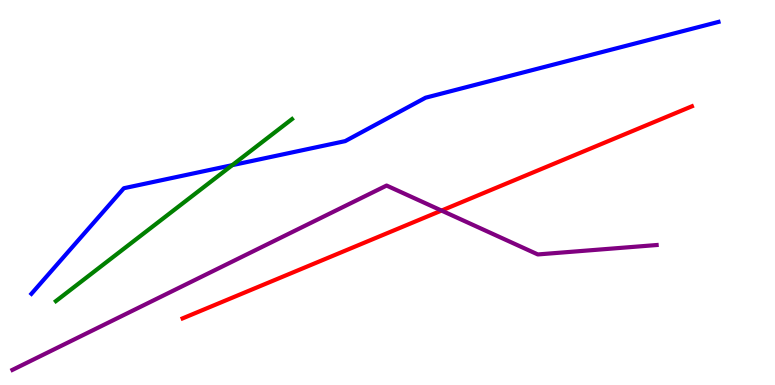[{'lines': ['blue', 'red'], 'intersections': []}, {'lines': ['green', 'red'], 'intersections': []}, {'lines': ['purple', 'red'], 'intersections': [{'x': 5.7, 'y': 4.53}]}, {'lines': ['blue', 'green'], 'intersections': [{'x': 3.0, 'y': 5.71}]}, {'lines': ['blue', 'purple'], 'intersections': []}, {'lines': ['green', 'purple'], 'intersections': []}]